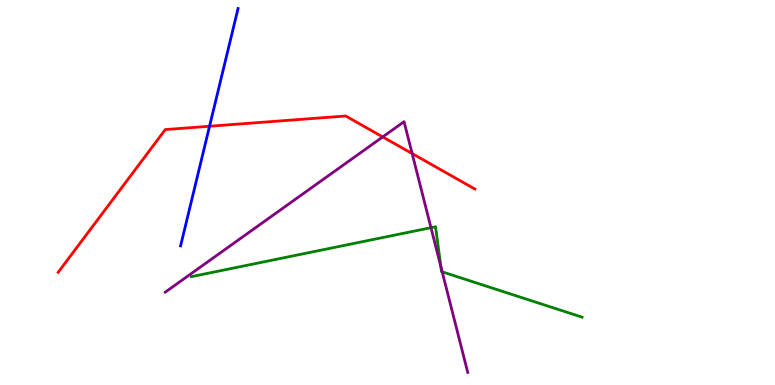[{'lines': ['blue', 'red'], 'intersections': [{'x': 2.7, 'y': 6.72}]}, {'lines': ['green', 'red'], 'intersections': []}, {'lines': ['purple', 'red'], 'intersections': [{'x': 4.94, 'y': 6.44}, {'x': 5.32, 'y': 6.01}]}, {'lines': ['blue', 'green'], 'intersections': []}, {'lines': ['blue', 'purple'], 'intersections': []}, {'lines': ['green', 'purple'], 'intersections': [{'x': 5.56, 'y': 4.09}, {'x': 5.69, 'y': 3.07}, {'x': 5.71, 'y': 2.94}]}]